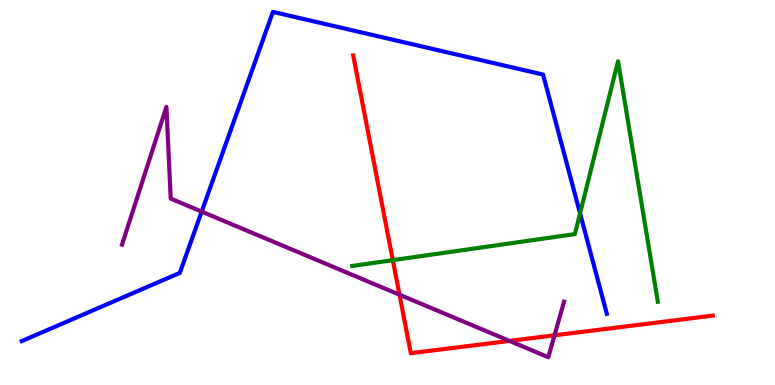[{'lines': ['blue', 'red'], 'intersections': []}, {'lines': ['green', 'red'], 'intersections': [{'x': 5.07, 'y': 3.24}]}, {'lines': ['purple', 'red'], 'intersections': [{'x': 5.15, 'y': 2.35}, {'x': 6.57, 'y': 1.15}, {'x': 7.15, 'y': 1.29}]}, {'lines': ['blue', 'green'], 'intersections': [{'x': 7.48, 'y': 4.46}]}, {'lines': ['blue', 'purple'], 'intersections': [{'x': 2.6, 'y': 4.5}]}, {'lines': ['green', 'purple'], 'intersections': []}]